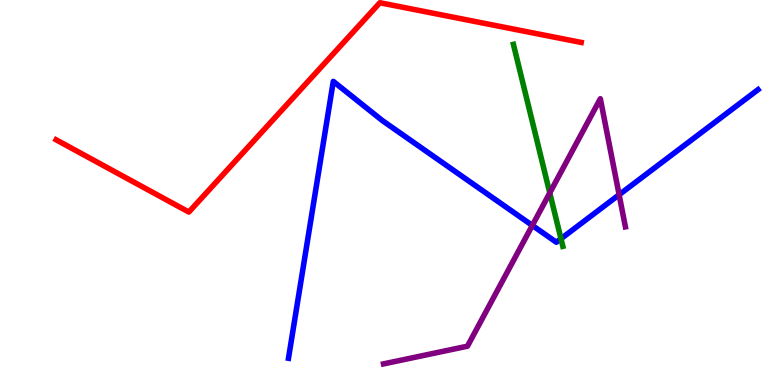[{'lines': ['blue', 'red'], 'intersections': []}, {'lines': ['green', 'red'], 'intersections': []}, {'lines': ['purple', 'red'], 'intersections': []}, {'lines': ['blue', 'green'], 'intersections': [{'x': 7.24, 'y': 3.8}]}, {'lines': ['blue', 'purple'], 'intersections': [{'x': 6.87, 'y': 4.14}, {'x': 7.99, 'y': 4.94}]}, {'lines': ['green', 'purple'], 'intersections': [{'x': 7.09, 'y': 4.99}]}]